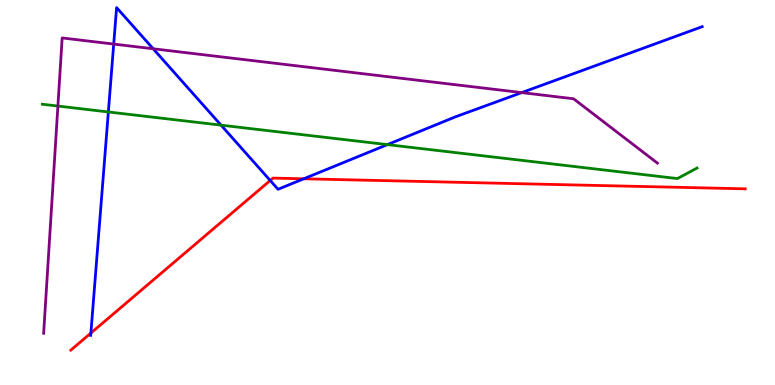[{'lines': ['blue', 'red'], 'intersections': [{'x': 1.17, 'y': 1.35}, {'x': 3.49, 'y': 5.31}, {'x': 3.92, 'y': 5.36}]}, {'lines': ['green', 'red'], 'intersections': []}, {'lines': ['purple', 'red'], 'intersections': []}, {'lines': ['blue', 'green'], 'intersections': [{'x': 1.4, 'y': 7.09}, {'x': 2.85, 'y': 6.75}, {'x': 5.0, 'y': 6.24}]}, {'lines': ['blue', 'purple'], 'intersections': [{'x': 1.47, 'y': 8.86}, {'x': 1.98, 'y': 8.73}, {'x': 6.73, 'y': 7.59}]}, {'lines': ['green', 'purple'], 'intersections': [{'x': 0.747, 'y': 7.25}]}]